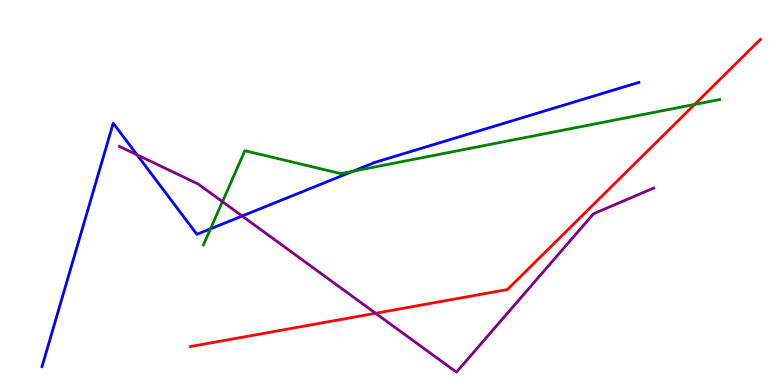[{'lines': ['blue', 'red'], 'intersections': []}, {'lines': ['green', 'red'], 'intersections': [{'x': 8.96, 'y': 7.29}]}, {'lines': ['purple', 'red'], 'intersections': [{'x': 4.85, 'y': 1.86}]}, {'lines': ['blue', 'green'], 'intersections': [{'x': 2.72, 'y': 4.06}, {'x': 4.56, 'y': 5.55}]}, {'lines': ['blue', 'purple'], 'intersections': [{'x': 1.77, 'y': 5.98}, {'x': 3.12, 'y': 4.39}]}, {'lines': ['green', 'purple'], 'intersections': [{'x': 2.87, 'y': 4.76}]}]